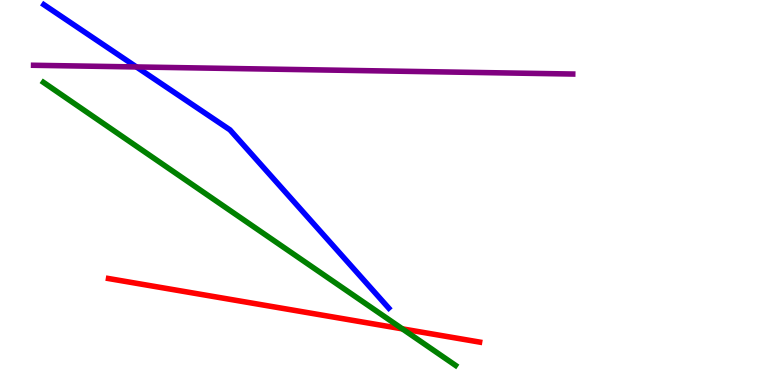[{'lines': ['blue', 'red'], 'intersections': []}, {'lines': ['green', 'red'], 'intersections': [{'x': 5.19, 'y': 1.46}]}, {'lines': ['purple', 'red'], 'intersections': []}, {'lines': ['blue', 'green'], 'intersections': []}, {'lines': ['blue', 'purple'], 'intersections': [{'x': 1.76, 'y': 8.26}]}, {'lines': ['green', 'purple'], 'intersections': []}]